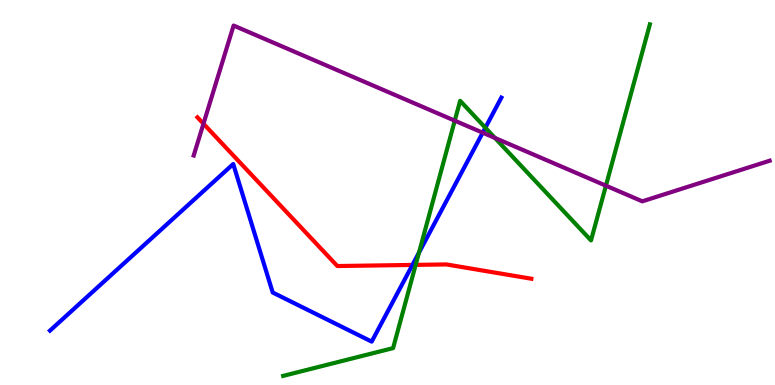[{'lines': ['blue', 'red'], 'intersections': [{'x': 5.32, 'y': 3.12}]}, {'lines': ['green', 'red'], 'intersections': [{'x': 5.36, 'y': 3.12}]}, {'lines': ['purple', 'red'], 'intersections': [{'x': 2.63, 'y': 6.79}]}, {'lines': ['blue', 'green'], 'intersections': [{'x': 5.41, 'y': 3.44}, {'x': 6.26, 'y': 6.68}]}, {'lines': ['blue', 'purple'], 'intersections': [{'x': 6.23, 'y': 6.55}]}, {'lines': ['green', 'purple'], 'intersections': [{'x': 5.87, 'y': 6.87}, {'x': 6.39, 'y': 6.42}, {'x': 7.82, 'y': 5.18}]}]